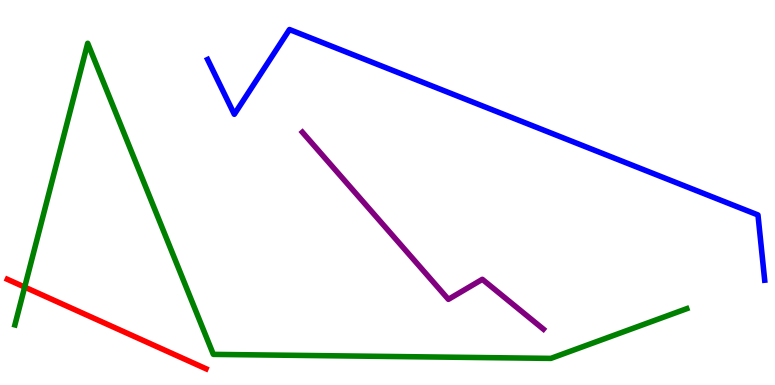[{'lines': ['blue', 'red'], 'intersections': []}, {'lines': ['green', 'red'], 'intersections': [{'x': 0.318, 'y': 2.54}]}, {'lines': ['purple', 'red'], 'intersections': []}, {'lines': ['blue', 'green'], 'intersections': []}, {'lines': ['blue', 'purple'], 'intersections': []}, {'lines': ['green', 'purple'], 'intersections': []}]